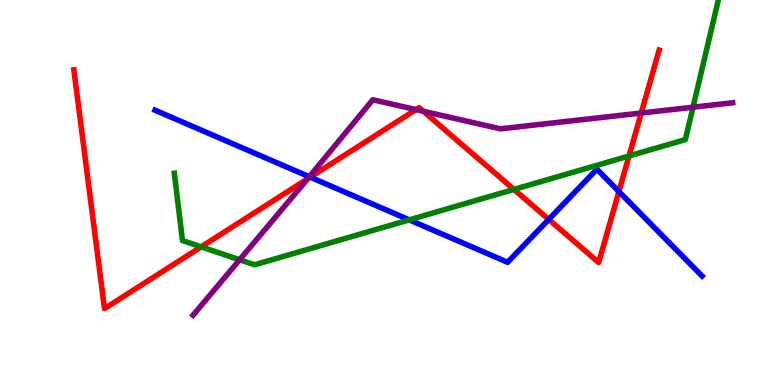[{'lines': ['blue', 'red'], 'intersections': [{'x': 4.0, 'y': 5.4}, {'x': 7.08, 'y': 4.3}, {'x': 7.99, 'y': 5.03}]}, {'lines': ['green', 'red'], 'intersections': [{'x': 2.6, 'y': 3.59}, {'x': 6.63, 'y': 5.08}, {'x': 8.12, 'y': 5.95}]}, {'lines': ['purple', 'red'], 'intersections': [{'x': 3.97, 'y': 5.35}, {'x': 5.37, 'y': 7.15}, {'x': 5.46, 'y': 7.11}, {'x': 8.27, 'y': 7.06}]}, {'lines': ['blue', 'green'], 'intersections': [{'x': 5.28, 'y': 4.29}]}, {'lines': ['blue', 'purple'], 'intersections': [{'x': 3.99, 'y': 5.41}]}, {'lines': ['green', 'purple'], 'intersections': [{'x': 3.09, 'y': 3.25}, {'x': 8.94, 'y': 7.22}]}]